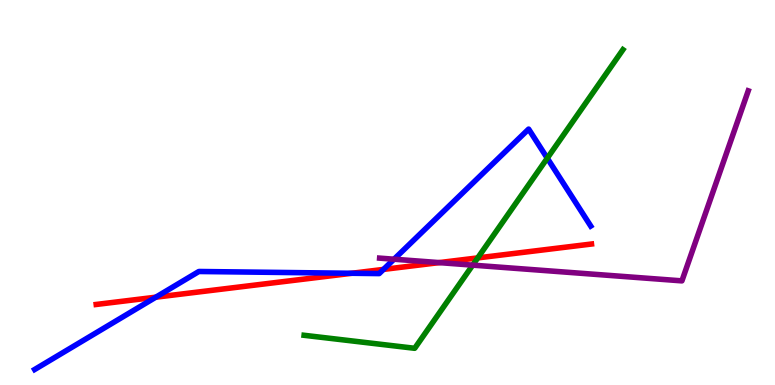[{'lines': ['blue', 'red'], 'intersections': [{'x': 2.01, 'y': 2.28}, {'x': 4.54, 'y': 2.9}, {'x': 4.95, 'y': 3.0}]}, {'lines': ['green', 'red'], 'intersections': [{'x': 6.16, 'y': 3.3}]}, {'lines': ['purple', 'red'], 'intersections': [{'x': 5.67, 'y': 3.18}]}, {'lines': ['blue', 'green'], 'intersections': [{'x': 7.06, 'y': 5.89}]}, {'lines': ['blue', 'purple'], 'intersections': [{'x': 5.08, 'y': 3.27}]}, {'lines': ['green', 'purple'], 'intersections': [{'x': 6.1, 'y': 3.11}]}]